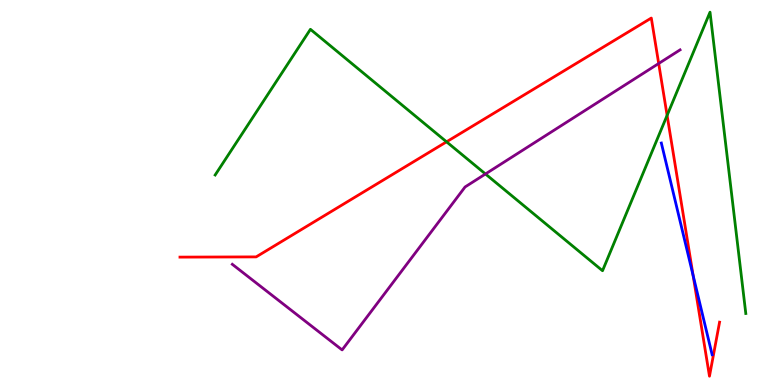[{'lines': ['blue', 'red'], 'intersections': [{'x': 8.94, 'y': 2.85}]}, {'lines': ['green', 'red'], 'intersections': [{'x': 5.76, 'y': 6.32}, {'x': 8.61, 'y': 7.0}]}, {'lines': ['purple', 'red'], 'intersections': [{'x': 8.5, 'y': 8.35}]}, {'lines': ['blue', 'green'], 'intersections': []}, {'lines': ['blue', 'purple'], 'intersections': []}, {'lines': ['green', 'purple'], 'intersections': [{'x': 6.26, 'y': 5.48}]}]